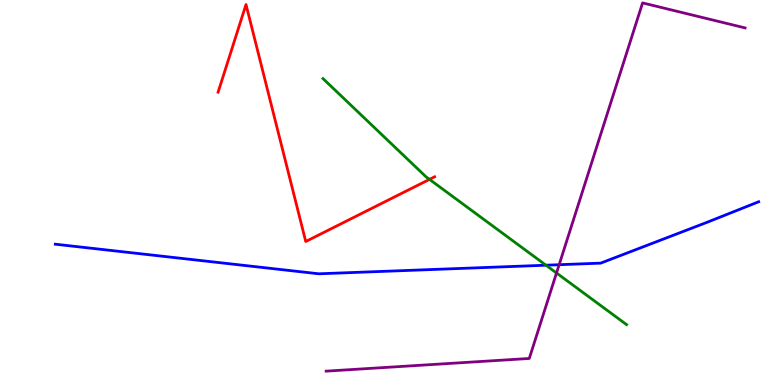[{'lines': ['blue', 'red'], 'intersections': []}, {'lines': ['green', 'red'], 'intersections': [{'x': 5.54, 'y': 5.34}]}, {'lines': ['purple', 'red'], 'intersections': []}, {'lines': ['blue', 'green'], 'intersections': [{'x': 7.04, 'y': 3.11}]}, {'lines': ['blue', 'purple'], 'intersections': [{'x': 7.21, 'y': 3.12}]}, {'lines': ['green', 'purple'], 'intersections': [{'x': 7.18, 'y': 2.91}]}]